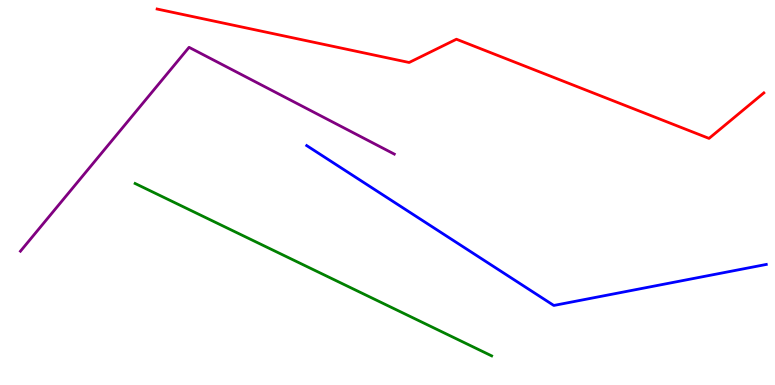[{'lines': ['blue', 'red'], 'intersections': []}, {'lines': ['green', 'red'], 'intersections': []}, {'lines': ['purple', 'red'], 'intersections': []}, {'lines': ['blue', 'green'], 'intersections': []}, {'lines': ['blue', 'purple'], 'intersections': []}, {'lines': ['green', 'purple'], 'intersections': []}]